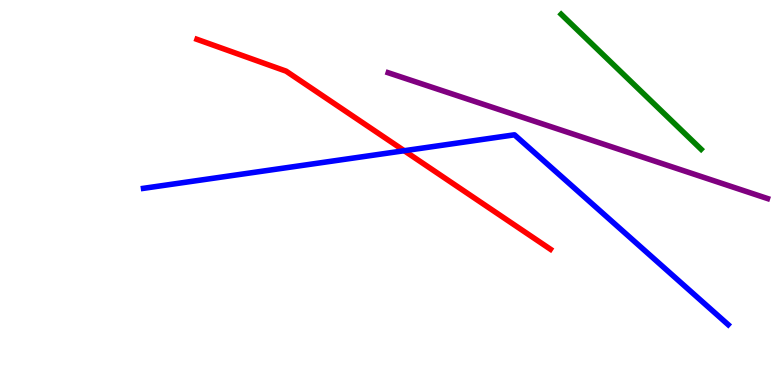[{'lines': ['blue', 'red'], 'intersections': [{'x': 5.22, 'y': 6.09}]}, {'lines': ['green', 'red'], 'intersections': []}, {'lines': ['purple', 'red'], 'intersections': []}, {'lines': ['blue', 'green'], 'intersections': []}, {'lines': ['blue', 'purple'], 'intersections': []}, {'lines': ['green', 'purple'], 'intersections': []}]